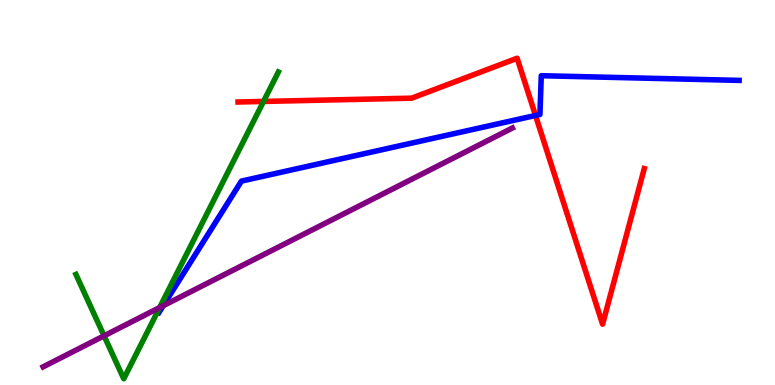[{'lines': ['blue', 'red'], 'intersections': [{'x': 6.91, 'y': 7.0}]}, {'lines': ['green', 'red'], 'intersections': [{'x': 3.4, 'y': 7.37}]}, {'lines': ['purple', 'red'], 'intersections': []}, {'lines': ['blue', 'green'], 'intersections': []}, {'lines': ['blue', 'purple'], 'intersections': [{'x': 2.11, 'y': 2.06}]}, {'lines': ['green', 'purple'], 'intersections': [{'x': 1.34, 'y': 1.28}, {'x': 2.06, 'y': 2.01}]}]